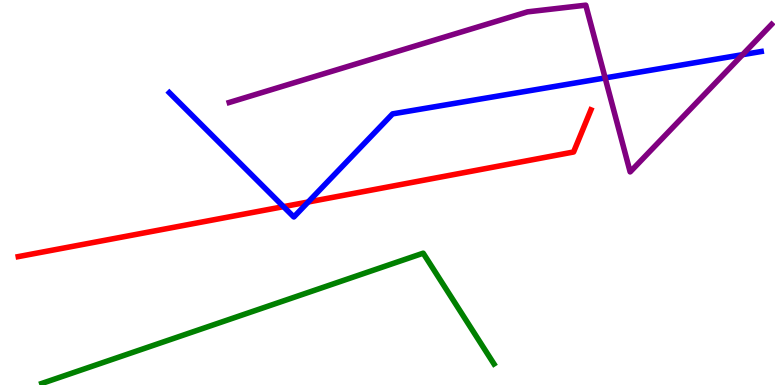[{'lines': ['blue', 'red'], 'intersections': [{'x': 3.66, 'y': 4.63}, {'x': 3.98, 'y': 4.75}]}, {'lines': ['green', 'red'], 'intersections': []}, {'lines': ['purple', 'red'], 'intersections': []}, {'lines': ['blue', 'green'], 'intersections': []}, {'lines': ['blue', 'purple'], 'intersections': [{'x': 7.81, 'y': 7.98}, {'x': 9.58, 'y': 8.58}]}, {'lines': ['green', 'purple'], 'intersections': []}]